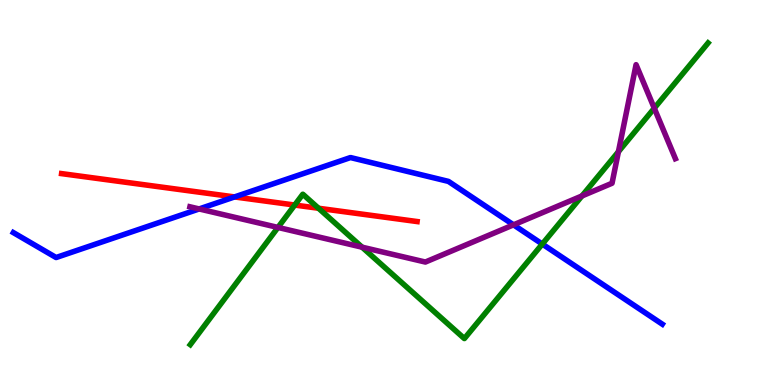[{'lines': ['blue', 'red'], 'intersections': [{'x': 3.03, 'y': 4.88}]}, {'lines': ['green', 'red'], 'intersections': [{'x': 3.8, 'y': 4.67}, {'x': 4.11, 'y': 4.59}]}, {'lines': ['purple', 'red'], 'intersections': []}, {'lines': ['blue', 'green'], 'intersections': [{'x': 7.0, 'y': 3.66}]}, {'lines': ['blue', 'purple'], 'intersections': [{'x': 2.57, 'y': 4.57}, {'x': 6.63, 'y': 4.16}]}, {'lines': ['green', 'purple'], 'intersections': [{'x': 3.59, 'y': 4.09}, {'x': 4.67, 'y': 3.58}, {'x': 7.51, 'y': 4.91}, {'x': 7.98, 'y': 6.06}, {'x': 8.44, 'y': 7.19}]}]